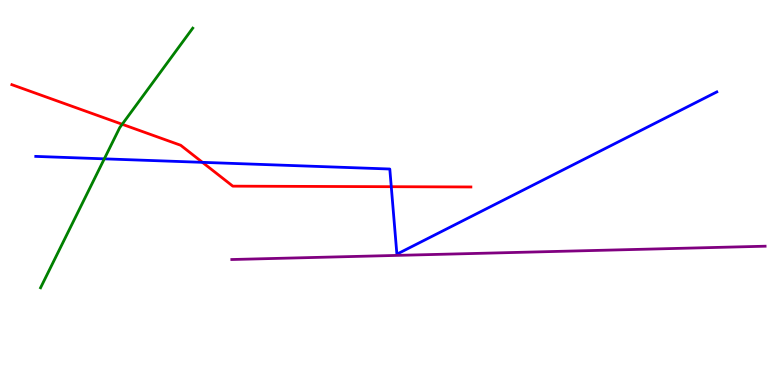[{'lines': ['blue', 'red'], 'intersections': [{'x': 2.61, 'y': 5.78}, {'x': 5.05, 'y': 5.15}]}, {'lines': ['green', 'red'], 'intersections': [{'x': 1.58, 'y': 6.77}]}, {'lines': ['purple', 'red'], 'intersections': []}, {'lines': ['blue', 'green'], 'intersections': [{'x': 1.35, 'y': 5.87}]}, {'lines': ['blue', 'purple'], 'intersections': []}, {'lines': ['green', 'purple'], 'intersections': []}]